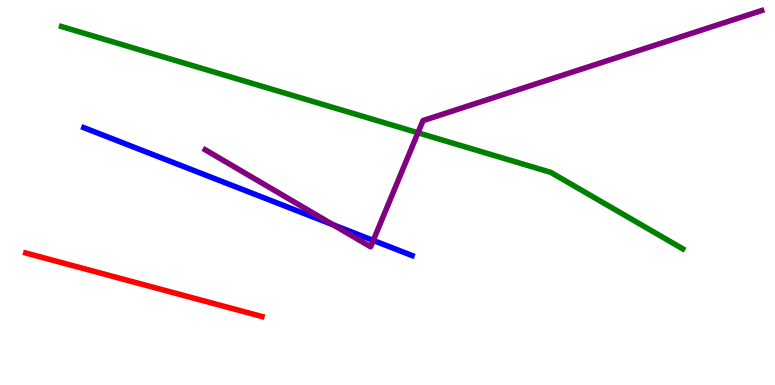[{'lines': ['blue', 'red'], 'intersections': []}, {'lines': ['green', 'red'], 'intersections': []}, {'lines': ['purple', 'red'], 'intersections': []}, {'lines': ['blue', 'green'], 'intersections': []}, {'lines': ['blue', 'purple'], 'intersections': [{'x': 4.3, 'y': 4.16}, {'x': 4.82, 'y': 3.76}]}, {'lines': ['green', 'purple'], 'intersections': [{'x': 5.39, 'y': 6.55}]}]